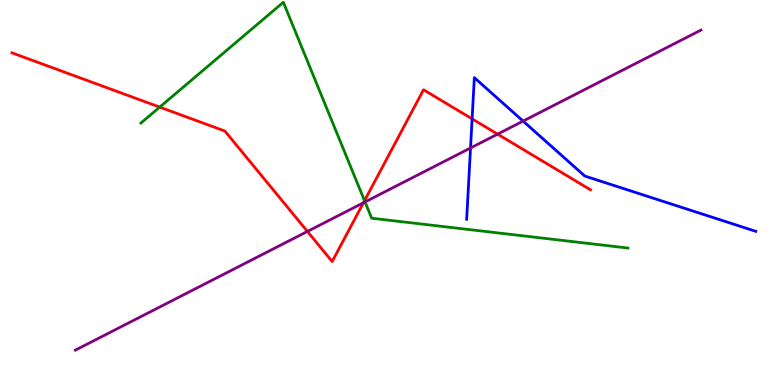[{'lines': ['blue', 'red'], 'intersections': [{'x': 6.09, 'y': 6.91}]}, {'lines': ['green', 'red'], 'intersections': [{'x': 2.06, 'y': 7.22}, {'x': 4.7, 'y': 4.79}]}, {'lines': ['purple', 'red'], 'intersections': [{'x': 3.97, 'y': 3.99}, {'x': 4.69, 'y': 4.73}, {'x': 6.42, 'y': 6.52}]}, {'lines': ['blue', 'green'], 'intersections': []}, {'lines': ['blue', 'purple'], 'intersections': [{'x': 6.07, 'y': 6.16}, {'x': 6.75, 'y': 6.85}]}, {'lines': ['green', 'purple'], 'intersections': [{'x': 4.71, 'y': 4.75}]}]